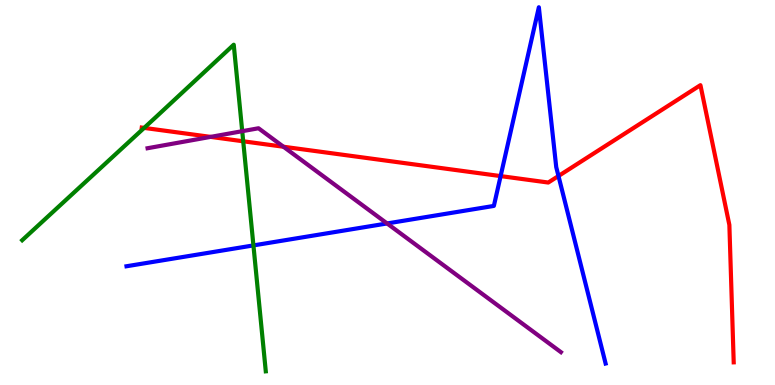[{'lines': ['blue', 'red'], 'intersections': [{'x': 6.46, 'y': 5.43}, {'x': 7.21, 'y': 5.43}]}, {'lines': ['green', 'red'], 'intersections': [{'x': 1.86, 'y': 6.68}, {'x': 3.14, 'y': 6.33}]}, {'lines': ['purple', 'red'], 'intersections': [{'x': 2.72, 'y': 6.44}, {'x': 3.66, 'y': 6.19}]}, {'lines': ['blue', 'green'], 'intersections': [{'x': 3.27, 'y': 3.63}]}, {'lines': ['blue', 'purple'], 'intersections': [{'x': 4.99, 'y': 4.2}]}, {'lines': ['green', 'purple'], 'intersections': [{'x': 3.13, 'y': 6.59}]}]